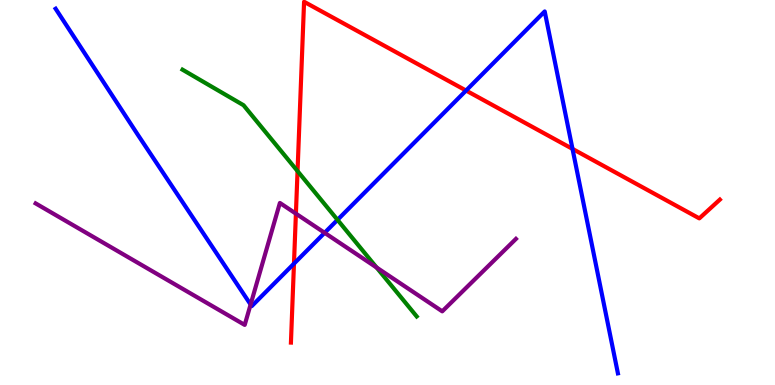[{'lines': ['blue', 'red'], 'intersections': [{'x': 3.79, 'y': 3.15}, {'x': 6.01, 'y': 7.65}, {'x': 7.39, 'y': 6.13}]}, {'lines': ['green', 'red'], 'intersections': [{'x': 3.84, 'y': 5.56}]}, {'lines': ['purple', 'red'], 'intersections': [{'x': 3.82, 'y': 4.45}]}, {'lines': ['blue', 'green'], 'intersections': [{'x': 4.35, 'y': 4.29}]}, {'lines': ['blue', 'purple'], 'intersections': [{'x': 3.23, 'y': 2.09}, {'x': 4.19, 'y': 3.95}]}, {'lines': ['green', 'purple'], 'intersections': [{'x': 4.86, 'y': 3.05}]}]